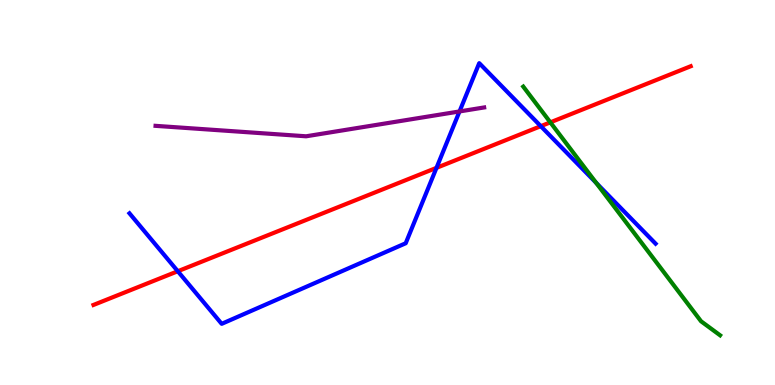[{'lines': ['blue', 'red'], 'intersections': [{'x': 2.29, 'y': 2.95}, {'x': 5.63, 'y': 5.64}, {'x': 6.98, 'y': 6.72}]}, {'lines': ['green', 'red'], 'intersections': [{'x': 7.1, 'y': 6.82}]}, {'lines': ['purple', 'red'], 'intersections': []}, {'lines': ['blue', 'green'], 'intersections': [{'x': 7.69, 'y': 5.25}]}, {'lines': ['blue', 'purple'], 'intersections': [{'x': 5.93, 'y': 7.11}]}, {'lines': ['green', 'purple'], 'intersections': []}]